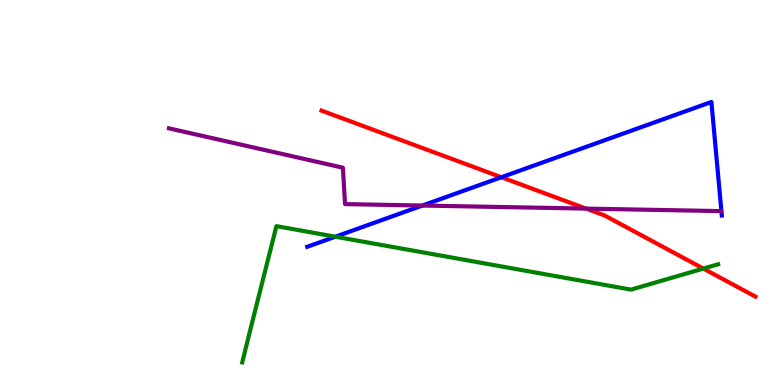[{'lines': ['blue', 'red'], 'intersections': [{'x': 6.47, 'y': 5.4}]}, {'lines': ['green', 'red'], 'intersections': [{'x': 9.08, 'y': 3.02}]}, {'lines': ['purple', 'red'], 'intersections': [{'x': 7.56, 'y': 4.58}]}, {'lines': ['blue', 'green'], 'intersections': [{'x': 4.33, 'y': 3.85}]}, {'lines': ['blue', 'purple'], 'intersections': [{'x': 5.45, 'y': 4.66}]}, {'lines': ['green', 'purple'], 'intersections': []}]